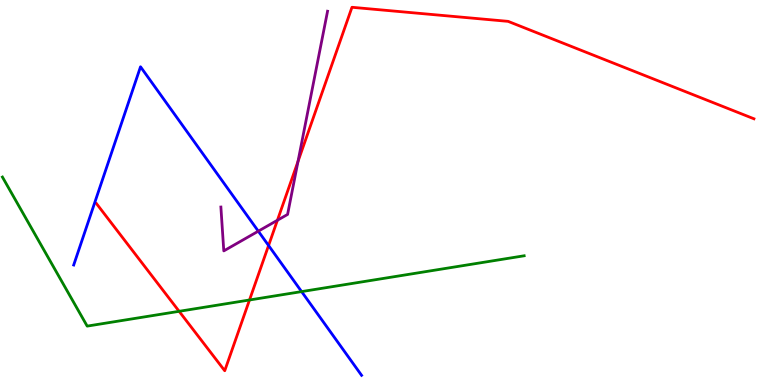[{'lines': ['blue', 'red'], 'intersections': [{'x': 3.47, 'y': 3.62}]}, {'lines': ['green', 'red'], 'intersections': [{'x': 2.31, 'y': 1.91}, {'x': 3.22, 'y': 2.21}]}, {'lines': ['purple', 'red'], 'intersections': [{'x': 3.58, 'y': 4.28}, {'x': 3.85, 'y': 5.81}]}, {'lines': ['blue', 'green'], 'intersections': [{'x': 3.89, 'y': 2.43}]}, {'lines': ['blue', 'purple'], 'intersections': [{'x': 3.33, 'y': 4.0}]}, {'lines': ['green', 'purple'], 'intersections': []}]